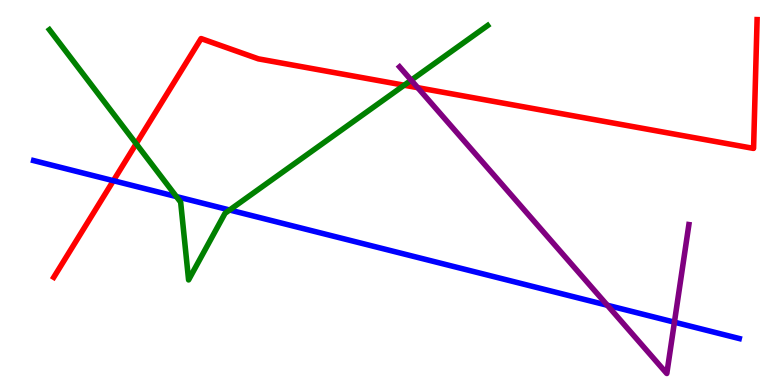[{'lines': ['blue', 'red'], 'intersections': [{'x': 1.46, 'y': 5.31}]}, {'lines': ['green', 'red'], 'intersections': [{'x': 1.76, 'y': 6.27}, {'x': 5.21, 'y': 7.79}]}, {'lines': ['purple', 'red'], 'intersections': [{'x': 5.39, 'y': 7.72}]}, {'lines': ['blue', 'green'], 'intersections': [{'x': 2.28, 'y': 4.89}, {'x': 2.96, 'y': 4.55}]}, {'lines': ['blue', 'purple'], 'intersections': [{'x': 7.84, 'y': 2.07}, {'x': 8.7, 'y': 1.63}]}, {'lines': ['green', 'purple'], 'intersections': [{'x': 5.31, 'y': 7.92}]}]